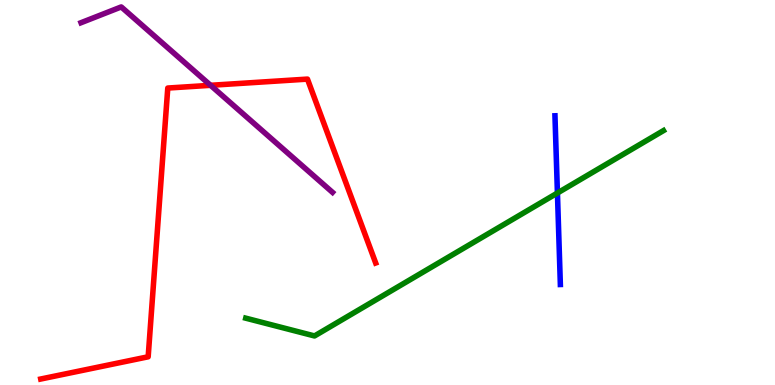[{'lines': ['blue', 'red'], 'intersections': []}, {'lines': ['green', 'red'], 'intersections': []}, {'lines': ['purple', 'red'], 'intersections': [{'x': 2.72, 'y': 7.78}]}, {'lines': ['blue', 'green'], 'intersections': [{'x': 7.19, 'y': 4.99}]}, {'lines': ['blue', 'purple'], 'intersections': []}, {'lines': ['green', 'purple'], 'intersections': []}]